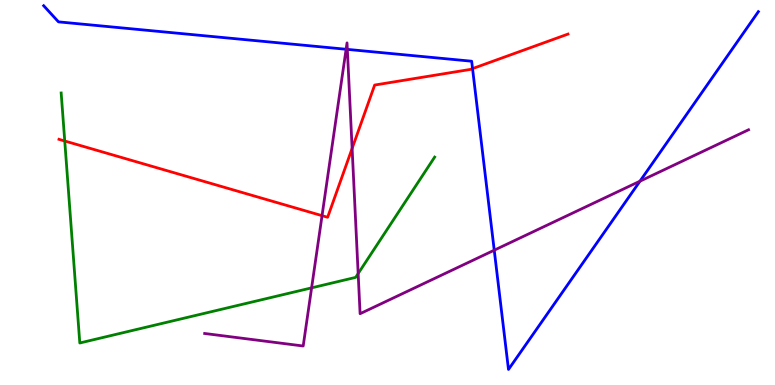[{'lines': ['blue', 'red'], 'intersections': [{'x': 6.1, 'y': 8.22}]}, {'lines': ['green', 'red'], 'intersections': [{'x': 0.835, 'y': 6.34}]}, {'lines': ['purple', 'red'], 'intersections': [{'x': 4.16, 'y': 4.4}, {'x': 4.54, 'y': 6.14}]}, {'lines': ['blue', 'green'], 'intersections': []}, {'lines': ['blue', 'purple'], 'intersections': [{'x': 4.47, 'y': 8.72}, {'x': 4.48, 'y': 8.72}, {'x': 6.38, 'y': 3.5}, {'x': 8.26, 'y': 5.29}]}, {'lines': ['green', 'purple'], 'intersections': [{'x': 4.02, 'y': 2.52}, {'x': 4.62, 'y': 2.89}]}]